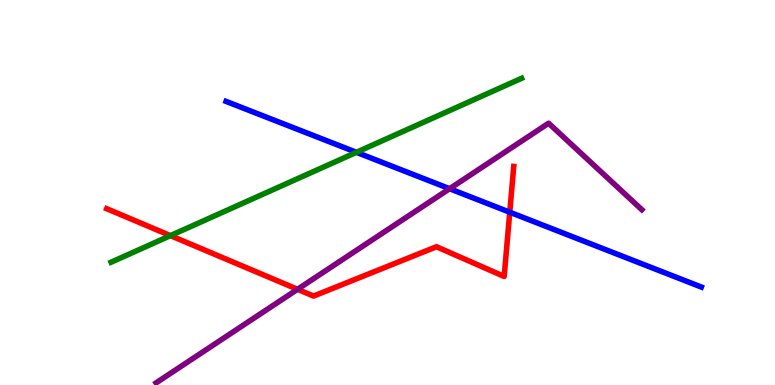[{'lines': ['blue', 'red'], 'intersections': [{'x': 6.58, 'y': 4.49}]}, {'lines': ['green', 'red'], 'intersections': [{'x': 2.2, 'y': 3.88}]}, {'lines': ['purple', 'red'], 'intersections': [{'x': 3.84, 'y': 2.49}]}, {'lines': ['blue', 'green'], 'intersections': [{'x': 4.6, 'y': 6.04}]}, {'lines': ['blue', 'purple'], 'intersections': [{'x': 5.8, 'y': 5.1}]}, {'lines': ['green', 'purple'], 'intersections': []}]